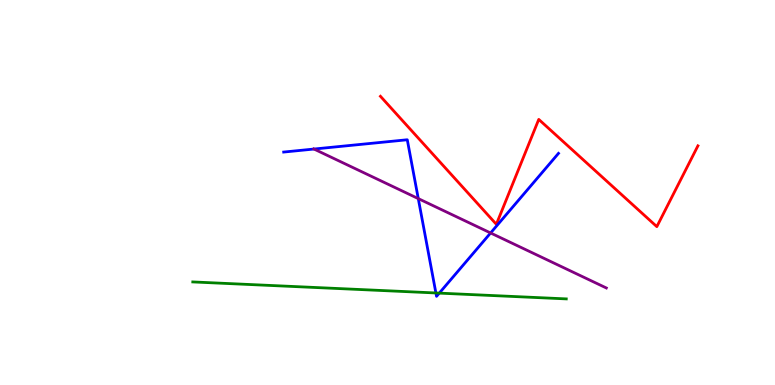[{'lines': ['blue', 'red'], 'intersections': []}, {'lines': ['green', 'red'], 'intersections': []}, {'lines': ['purple', 'red'], 'intersections': []}, {'lines': ['blue', 'green'], 'intersections': [{'x': 5.62, 'y': 2.39}, {'x': 5.67, 'y': 2.39}]}, {'lines': ['blue', 'purple'], 'intersections': [{'x': 4.05, 'y': 6.13}, {'x': 5.4, 'y': 4.84}, {'x': 6.33, 'y': 3.95}]}, {'lines': ['green', 'purple'], 'intersections': []}]